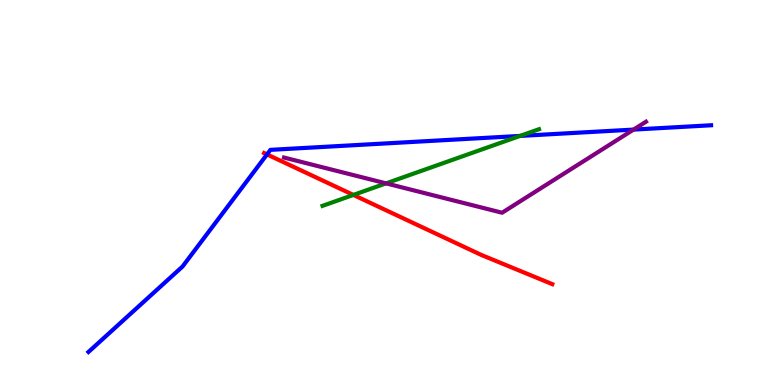[{'lines': ['blue', 'red'], 'intersections': [{'x': 3.45, 'y': 5.99}]}, {'lines': ['green', 'red'], 'intersections': [{'x': 4.56, 'y': 4.94}]}, {'lines': ['purple', 'red'], 'intersections': []}, {'lines': ['blue', 'green'], 'intersections': [{'x': 6.71, 'y': 6.47}]}, {'lines': ['blue', 'purple'], 'intersections': [{'x': 8.17, 'y': 6.63}]}, {'lines': ['green', 'purple'], 'intersections': [{'x': 4.98, 'y': 5.24}]}]